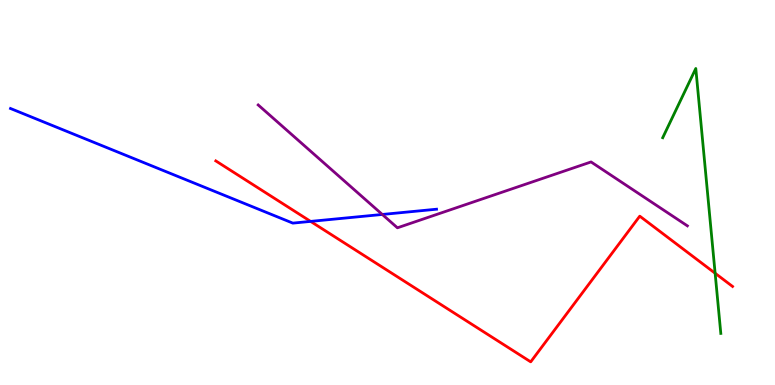[{'lines': ['blue', 'red'], 'intersections': [{'x': 4.01, 'y': 4.25}]}, {'lines': ['green', 'red'], 'intersections': [{'x': 9.23, 'y': 2.9}]}, {'lines': ['purple', 'red'], 'intersections': []}, {'lines': ['blue', 'green'], 'intersections': []}, {'lines': ['blue', 'purple'], 'intersections': [{'x': 4.93, 'y': 4.43}]}, {'lines': ['green', 'purple'], 'intersections': []}]